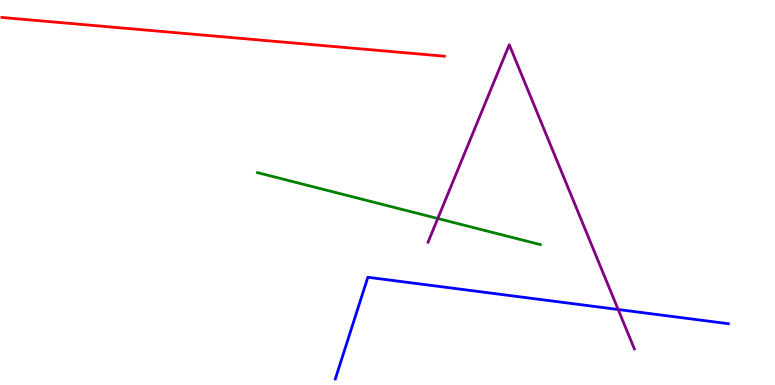[{'lines': ['blue', 'red'], 'intersections': []}, {'lines': ['green', 'red'], 'intersections': []}, {'lines': ['purple', 'red'], 'intersections': []}, {'lines': ['blue', 'green'], 'intersections': []}, {'lines': ['blue', 'purple'], 'intersections': [{'x': 7.98, 'y': 1.96}]}, {'lines': ['green', 'purple'], 'intersections': [{'x': 5.65, 'y': 4.32}]}]